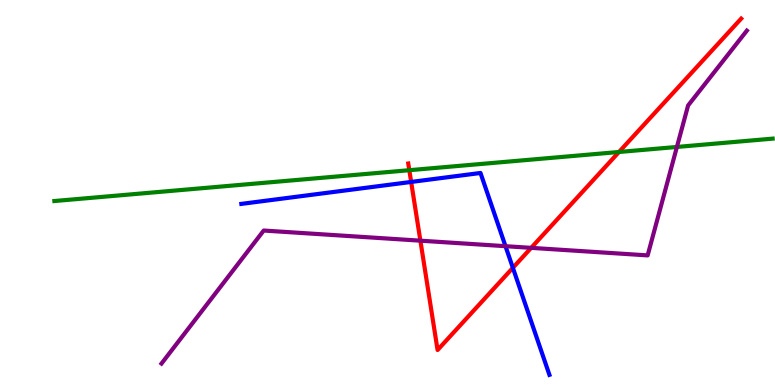[{'lines': ['blue', 'red'], 'intersections': [{'x': 5.31, 'y': 5.27}, {'x': 6.62, 'y': 3.04}]}, {'lines': ['green', 'red'], 'intersections': [{'x': 5.28, 'y': 5.58}, {'x': 7.99, 'y': 6.05}]}, {'lines': ['purple', 'red'], 'intersections': [{'x': 5.42, 'y': 3.75}, {'x': 6.85, 'y': 3.56}]}, {'lines': ['blue', 'green'], 'intersections': []}, {'lines': ['blue', 'purple'], 'intersections': [{'x': 6.52, 'y': 3.61}]}, {'lines': ['green', 'purple'], 'intersections': [{'x': 8.73, 'y': 6.18}]}]